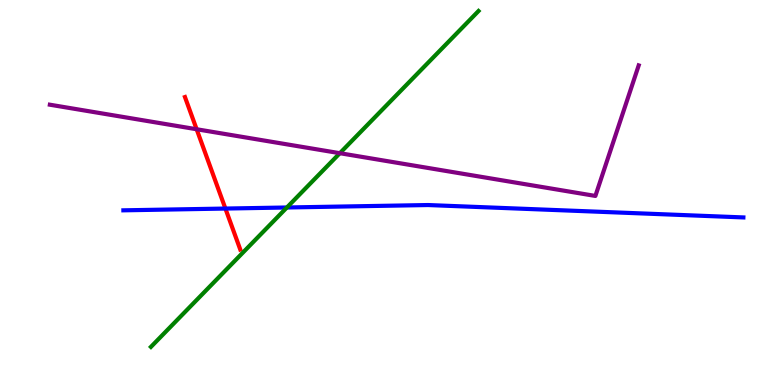[{'lines': ['blue', 'red'], 'intersections': [{'x': 2.91, 'y': 4.58}]}, {'lines': ['green', 'red'], 'intersections': []}, {'lines': ['purple', 'red'], 'intersections': [{'x': 2.54, 'y': 6.64}]}, {'lines': ['blue', 'green'], 'intersections': [{'x': 3.7, 'y': 4.61}]}, {'lines': ['blue', 'purple'], 'intersections': []}, {'lines': ['green', 'purple'], 'intersections': [{'x': 4.39, 'y': 6.02}]}]